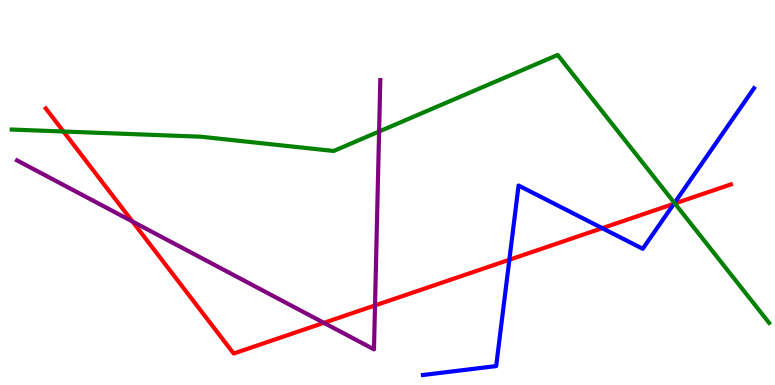[{'lines': ['blue', 'red'], 'intersections': [{'x': 6.57, 'y': 3.25}, {'x': 7.77, 'y': 4.07}, {'x': 8.7, 'y': 4.71}]}, {'lines': ['green', 'red'], 'intersections': [{'x': 0.819, 'y': 6.58}, {'x': 8.71, 'y': 4.72}]}, {'lines': ['purple', 'red'], 'intersections': [{'x': 1.71, 'y': 4.25}, {'x': 4.18, 'y': 1.61}, {'x': 4.84, 'y': 2.07}]}, {'lines': ['blue', 'green'], 'intersections': [{'x': 8.7, 'y': 4.73}]}, {'lines': ['blue', 'purple'], 'intersections': []}, {'lines': ['green', 'purple'], 'intersections': [{'x': 4.89, 'y': 6.58}]}]